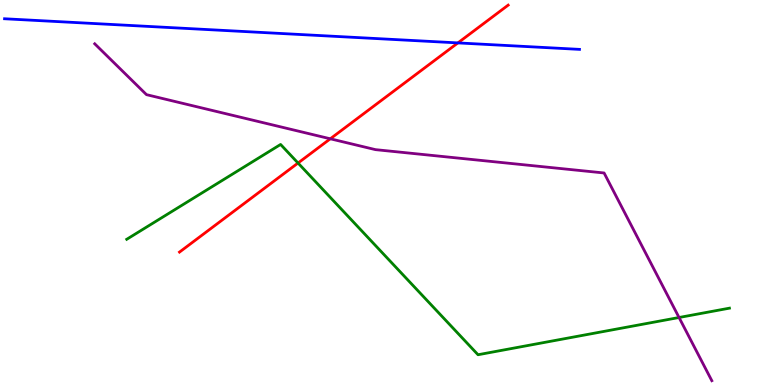[{'lines': ['blue', 'red'], 'intersections': [{'x': 5.91, 'y': 8.89}]}, {'lines': ['green', 'red'], 'intersections': [{'x': 3.85, 'y': 5.77}]}, {'lines': ['purple', 'red'], 'intersections': [{'x': 4.26, 'y': 6.4}]}, {'lines': ['blue', 'green'], 'intersections': []}, {'lines': ['blue', 'purple'], 'intersections': []}, {'lines': ['green', 'purple'], 'intersections': [{'x': 8.76, 'y': 1.75}]}]